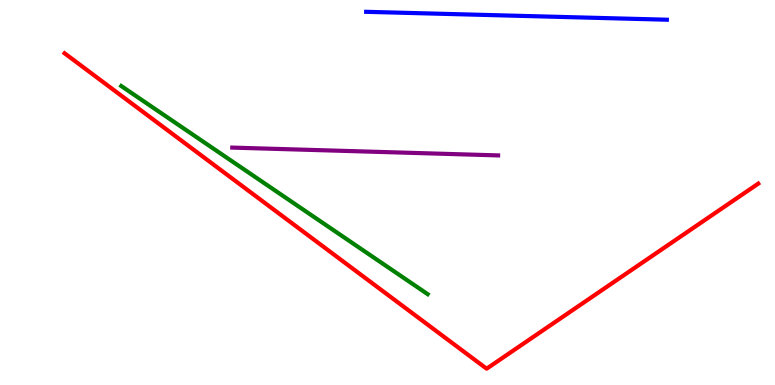[{'lines': ['blue', 'red'], 'intersections': []}, {'lines': ['green', 'red'], 'intersections': []}, {'lines': ['purple', 'red'], 'intersections': []}, {'lines': ['blue', 'green'], 'intersections': []}, {'lines': ['blue', 'purple'], 'intersections': []}, {'lines': ['green', 'purple'], 'intersections': []}]